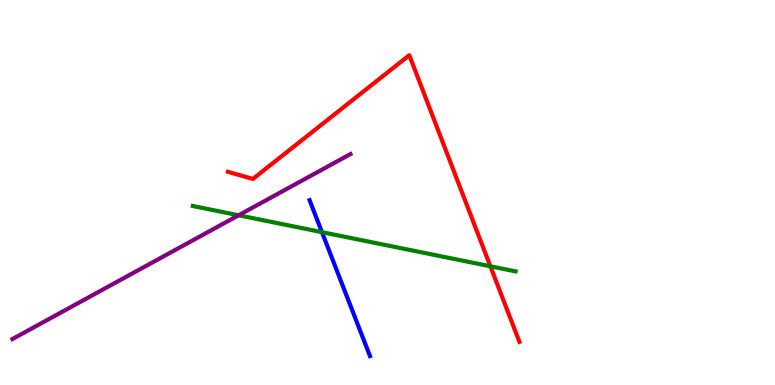[{'lines': ['blue', 'red'], 'intersections': []}, {'lines': ['green', 'red'], 'intersections': [{'x': 6.33, 'y': 3.08}]}, {'lines': ['purple', 'red'], 'intersections': []}, {'lines': ['blue', 'green'], 'intersections': [{'x': 4.15, 'y': 3.97}]}, {'lines': ['blue', 'purple'], 'intersections': []}, {'lines': ['green', 'purple'], 'intersections': [{'x': 3.08, 'y': 4.41}]}]